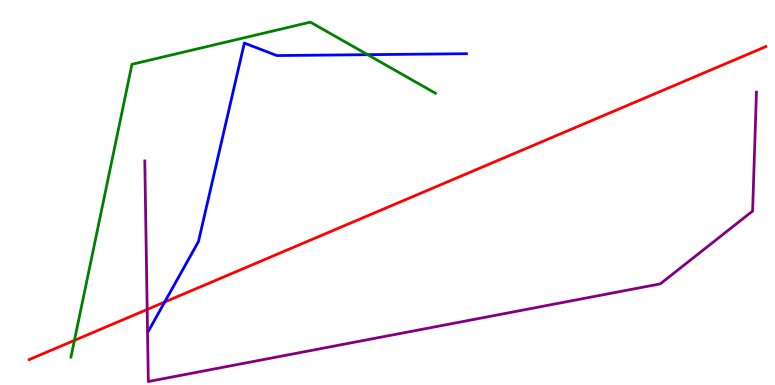[{'lines': ['blue', 'red'], 'intersections': [{'x': 2.12, 'y': 2.15}]}, {'lines': ['green', 'red'], 'intersections': [{'x': 0.96, 'y': 1.16}]}, {'lines': ['purple', 'red'], 'intersections': [{'x': 1.9, 'y': 1.96}]}, {'lines': ['blue', 'green'], 'intersections': [{'x': 4.74, 'y': 8.58}]}, {'lines': ['blue', 'purple'], 'intersections': []}, {'lines': ['green', 'purple'], 'intersections': []}]